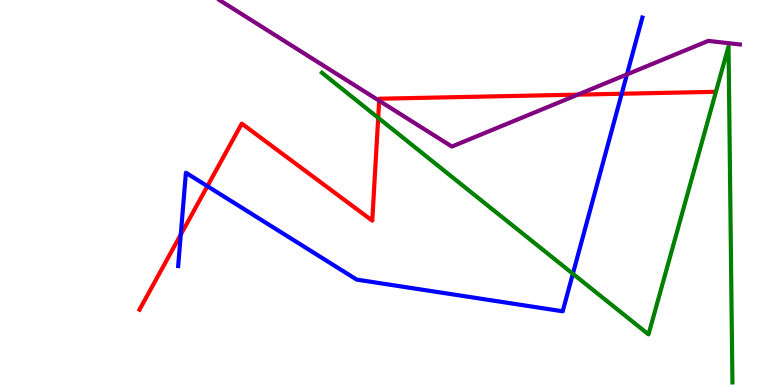[{'lines': ['blue', 'red'], 'intersections': [{'x': 2.33, 'y': 3.91}, {'x': 2.68, 'y': 5.16}, {'x': 8.02, 'y': 7.57}]}, {'lines': ['green', 'red'], 'intersections': [{'x': 4.88, 'y': 6.94}]}, {'lines': ['purple', 'red'], 'intersections': [{'x': 4.89, 'y': 7.38}, {'x': 7.46, 'y': 7.54}]}, {'lines': ['blue', 'green'], 'intersections': [{'x': 7.39, 'y': 2.89}]}, {'lines': ['blue', 'purple'], 'intersections': [{'x': 8.09, 'y': 8.07}]}, {'lines': ['green', 'purple'], 'intersections': []}]